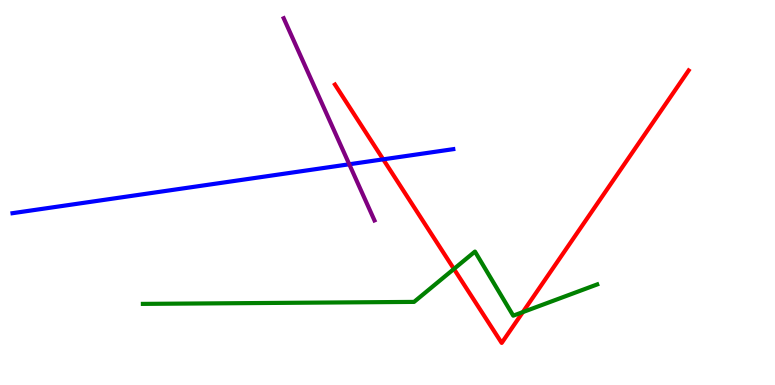[{'lines': ['blue', 'red'], 'intersections': [{'x': 4.94, 'y': 5.86}]}, {'lines': ['green', 'red'], 'intersections': [{'x': 5.86, 'y': 3.01}, {'x': 6.75, 'y': 1.89}]}, {'lines': ['purple', 'red'], 'intersections': []}, {'lines': ['blue', 'green'], 'intersections': []}, {'lines': ['blue', 'purple'], 'intersections': [{'x': 4.51, 'y': 5.73}]}, {'lines': ['green', 'purple'], 'intersections': []}]